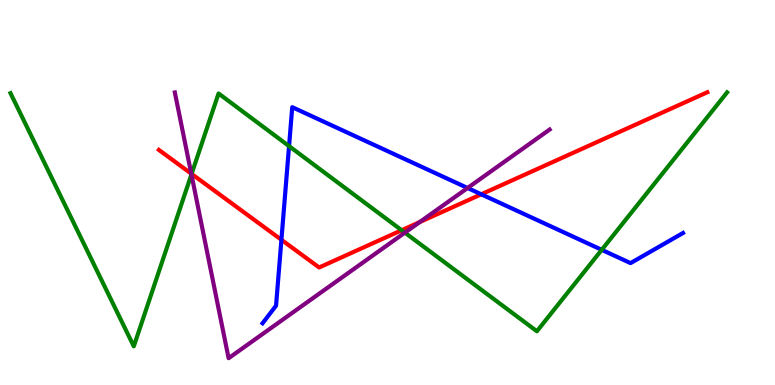[{'lines': ['blue', 'red'], 'intersections': [{'x': 3.63, 'y': 3.77}, {'x': 6.21, 'y': 4.95}]}, {'lines': ['green', 'red'], 'intersections': [{'x': 2.47, 'y': 5.48}, {'x': 5.18, 'y': 4.02}]}, {'lines': ['purple', 'red'], 'intersections': [{'x': 2.47, 'y': 5.49}, {'x': 5.42, 'y': 4.23}]}, {'lines': ['blue', 'green'], 'intersections': [{'x': 3.73, 'y': 6.2}, {'x': 7.76, 'y': 3.51}]}, {'lines': ['blue', 'purple'], 'intersections': [{'x': 6.03, 'y': 5.12}]}, {'lines': ['green', 'purple'], 'intersections': [{'x': 2.47, 'y': 5.47}, {'x': 5.22, 'y': 3.96}]}]